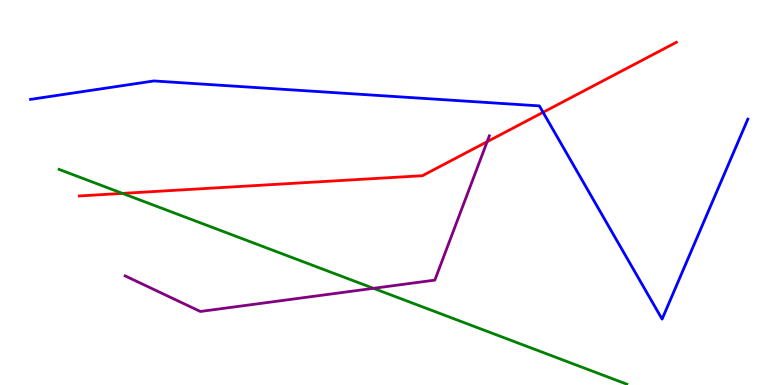[{'lines': ['blue', 'red'], 'intersections': [{'x': 7.01, 'y': 7.08}]}, {'lines': ['green', 'red'], 'intersections': [{'x': 1.58, 'y': 4.98}]}, {'lines': ['purple', 'red'], 'intersections': [{'x': 6.29, 'y': 6.32}]}, {'lines': ['blue', 'green'], 'intersections': []}, {'lines': ['blue', 'purple'], 'intersections': []}, {'lines': ['green', 'purple'], 'intersections': [{'x': 4.82, 'y': 2.51}]}]